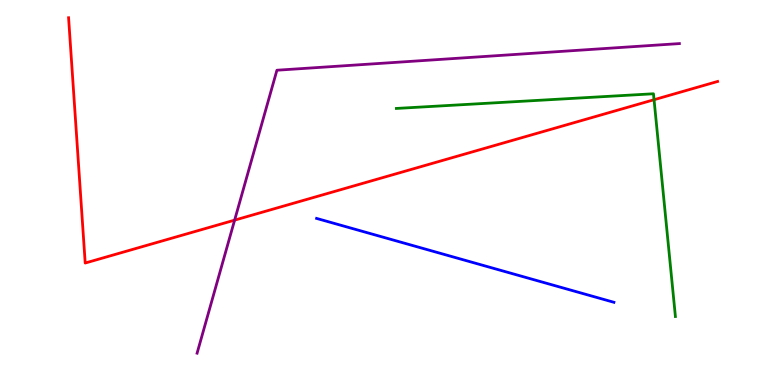[{'lines': ['blue', 'red'], 'intersections': []}, {'lines': ['green', 'red'], 'intersections': [{'x': 8.44, 'y': 7.41}]}, {'lines': ['purple', 'red'], 'intersections': [{'x': 3.03, 'y': 4.28}]}, {'lines': ['blue', 'green'], 'intersections': []}, {'lines': ['blue', 'purple'], 'intersections': []}, {'lines': ['green', 'purple'], 'intersections': []}]